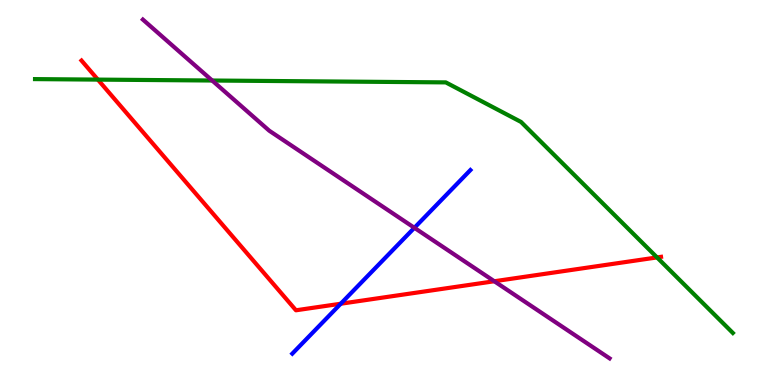[{'lines': ['blue', 'red'], 'intersections': [{'x': 4.4, 'y': 2.11}]}, {'lines': ['green', 'red'], 'intersections': [{'x': 1.26, 'y': 7.93}, {'x': 8.48, 'y': 3.31}]}, {'lines': ['purple', 'red'], 'intersections': [{'x': 6.38, 'y': 2.69}]}, {'lines': ['blue', 'green'], 'intersections': []}, {'lines': ['blue', 'purple'], 'intersections': [{'x': 5.35, 'y': 4.08}]}, {'lines': ['green', 'purple'], 'intersections': [{'x': 2.74, 'y': 7.91}]}]